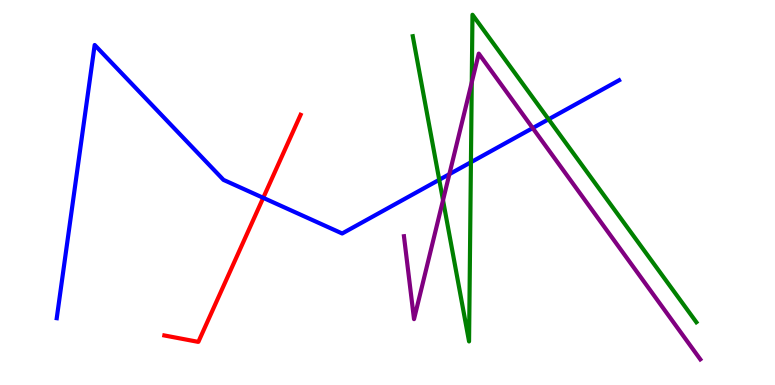[{'lines': ['blue', 'red'], 'intersections': [{'x': 3.4, 'y': 4.86}]}, {'lines': ['green', 'red'], 'intersections': []}, {'lines': ['purple', 'red'], 'intersections': []}, {'lines': ['blue', 'green'], 'intersections': [{'x': 5.67, 'y': 5.33}, {'x': 6.08, 'y': 5.79}, {'x': 7.08, 'y': 6.9}]}, {'lines': ['blue', 'purple'], 'intersections': [{'x': 5.8, 'y': 5.48}, {'x': 6.87, 'y': 6.67}]}, {'lines': ['green', 'purple'], 'intersections': [{'x': 5.72, 'y': 4.8}, {'x': 6.09, 'y': 7.86}]}]